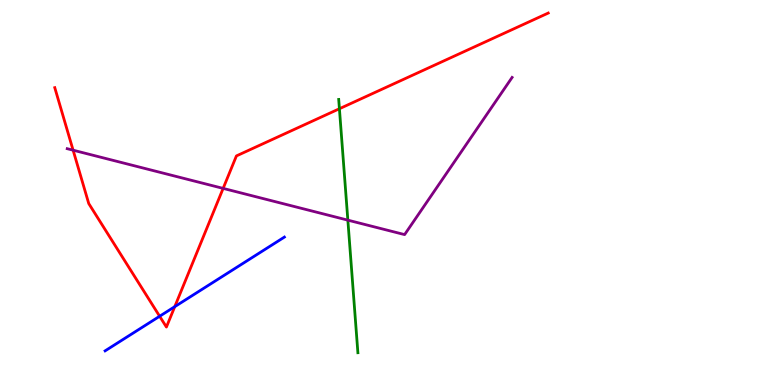[{'lines': ['blue', 'red'], 'intersections': [{'x': 2.06, 'y': 1.79}, {'x': 2.26, 'y': 2.03}]}, {'lines': ['green', 'red'], 'intersections': [{'x': 4.38, 'y': 7.18}]}, {'lines': ['purple', 'red'], 'intersections': [{'x': 0.943, 'y': 6.1}, {'x': 2.88, 'y': 5.11}]}, {'lines': ['blue', 'green'], 'intersections': []}, {'lines': ['blue', 'purple'], 'intersections': []}, {'lines': ['green', 'purple'], 'intersections': [{'x': 4.49, 'y': 4.28}]}]